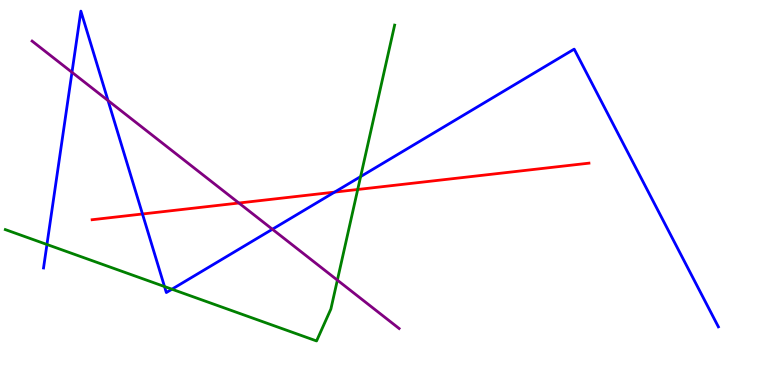[{'lines': ['blue', 'red'], 'intersections': [{'x': 1.84, 'y': 4.44}, {'x': 4.32, 'y': 5.01}]}, {'lines': ['green', 'red'], 'intersections': [{'x': 4.62, 'y': 5.08}]}, {'lines': ['purple', 'red'], 'intersections': [{'x': 3.08, 'y': 4.73}]}, {'lines': ['blue', 'green'], 'intersections': [{'x': 0.606, 'y': 3.65}, {'x': 2.12, 'y': 2.56}, {'x': 2.22, 'y': 2.49}, {'x': 4.65, 'y': 5.41}]}, {'lines': ['blue', 'purple'], 'intersections': [{'x': 0.929, 'y': 8.12}, {'x': 1.39, 'y': 7.39}, {'x': 3.51, 'y': 4.05}]}, {'lines': ['green', 'purple'], 'intersections': [{'x': 4.35, 'y': 2.72}]}]